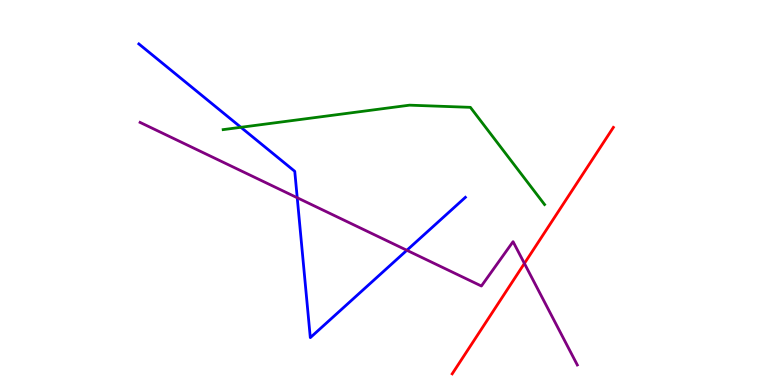[{'lines': ['blue', 'red'], 'intersections': []}, {'lines': ['green', 'red'], 'intersections': []}, {'lines': ['purple', 'red'], 'intersections': [{'x': 6.77, 'y': 3.16}]}, {'lines': ['blue', 'green'], 'intersections': [{'x': 3.11, 'y': 6.69}]}, {'lines': ['blue', 'purple'], 'intersections': [{'x': 3.84, 'y': 4.86}, {'x': 5.25, 'y': 3.5}]}, {'lines': ['green', 'purple'], 'intersections': []}]